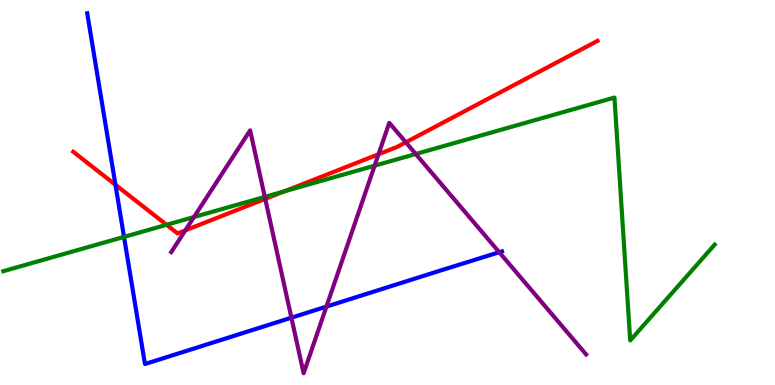[{'lines': ['blue', 'red'], 'intersections': [{'x': 1.49, 'y': 5.2}]}, {'lines': ['green', 'red'], 'intersections': [{'x': 2.15, 'y': 4.16}, {'x': 3.67, 'y': 5.03}]}, {'lines': ['purple', 'red'], 'intersections': [{'x': 2.39, 'y': 4.02}, {'x': 3.42, 'y': 4.83}, {'x': 4.88, 'y': 5.99}, {'x': 5.24, 'y': 6.3}]}, {'lines': ['blue', 'green'], 'intersections': [{'x': 1.6, 'y': 3.85}]}, {'lines': ['blue', 'purple'], 'intersections': [{'x': 3.76, 'y': 1.75}, {'x': 4.21, 'y': 2.04}, {'x': 6.44, 'y': 3.45}]}, {'lines': ['green', 'purple'], 'intersections': [{'x': 2.5, 'y': 4.36}, {'x': 3.42, 'y': 4.89}, {'x': 4.83, 'y': 5.7}, {'x': 5.36, 'y': 6.0}]}]